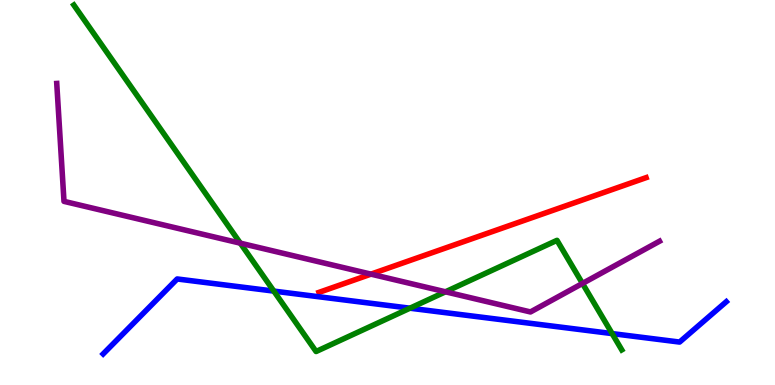[{'lines': ['blue', 'red'], 'intersections': []}, {'lines': ['green', 'red'], 'intersections': []}, {'lines': ['purple', 'red'], 'intersections': [{'x': 4.79, 'y': 2.88}]}, {'lines': ['blue', 'green'], 'intersections': [{'x': 3.53, 'y': 2.44}, {'x': 5.29, 'y': 1.99}, {'x': 7.9, 'y': 1.34}]}, {'lines': ['blue', 'purple'], 'intersections': []}, {'lines': ['green', 'purple'], 'intersections': [{'x': 3.1, 'y': 3.68}, {'x': 5.75, 'y': 2.42}, {'x': 7.52, 'y': 2.64}]}]